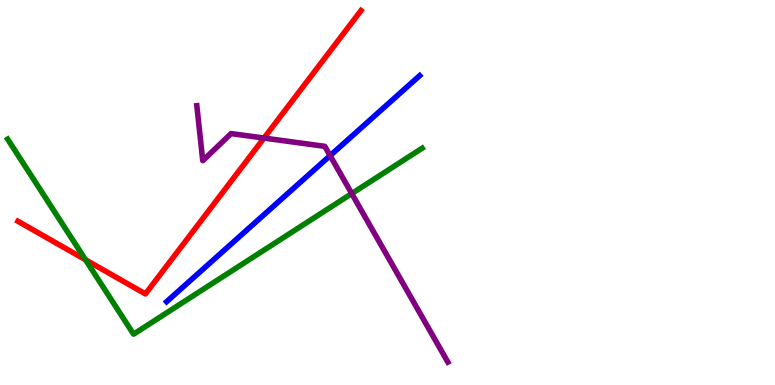[{'lines': ['blue', 'red'], 'intersections': []}, {'lines': ['green', 'red'], 'intersections': [{'x': 1.1, 'y': 3.25}]}, {'lines': ['purple', 'red'], 'intersections': [{'x': 3.41, 'y': 6.41}]}, {'lines': ['blue', 'green'], 'intersections': []}, {'lines': ['blue', 'purple'], 'intersections': [{'x': 4.26, 'y': 5.96}]}, {'lines': ['green', 'purple'], 'intersections': [{'x': 4.54, 'y': 4.97}]}]